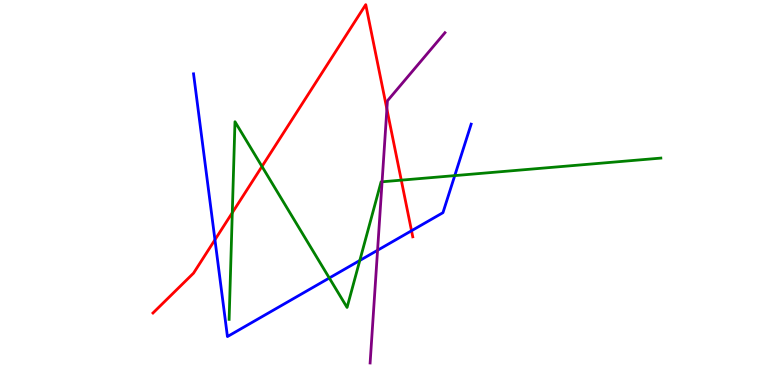[{'lines': ['blue', 'red'], 'intersections': [{'x': 2.77, 'y': 3.77}, {'x': 5.31, 'y': 4.01}]}, {'lines': ['green', 'red'], 'intersections': [{'x': 3.0, 'y': 4.47}, {'x': 3.38, 'y': 5.68}, {'x': 5.18, 'y': 5.32}]}, {'lines': ['purple', 'red'], 'intersections': [{'x': 4.99, 'y': 7.17}]}, {'lines': ['blue', 'green'], 'intersections': [{'x': 4.25, 'y': 2.78}, {'x': 4.64, 'y': 3.23}, {'x': 5.87, 'y': 5.44}]}, {'lines': ['blue', 'purple'], 'intersections': [{'x': 4.87, 'y': 3.5}]}, {'lines': ['green', 'purple'], 'intersections': [{'x': 4.93, 'y': 5.28}]}]